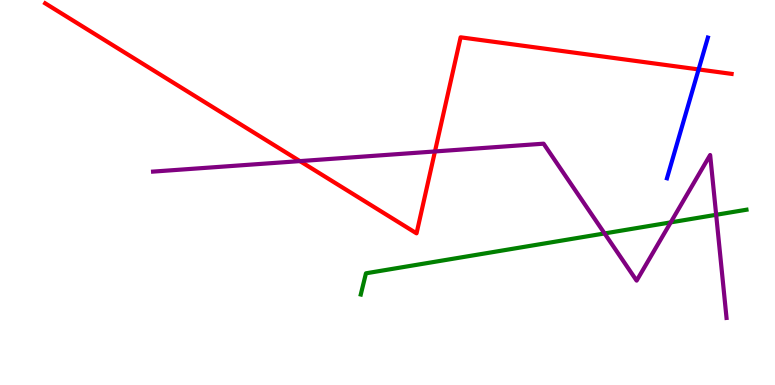[{'lines': ['blue', 'red'], 'intersections': [{'x': 9.01, 'y': 8.2}]}, {'lines': ['green', 'red'], 'intersections': []}, {'lines': ['purple', 'red'], 'intersections': [{'x': 3.87, 'y': 5.82}, {'x': 5.61, 'y': 6.07}]}, {'lines': ['blue', 'green'], 'intersections': []}, {'lines': ['blue', 'purple'], 'intersections': []}, {'lines': ['green', 'purple'], 'intersections': [{'x': 7.8, 'y': 3.94}, {'x': 8.65, 'y': 4.22}, {'x': 9.24, 'y': 4.42}]}]